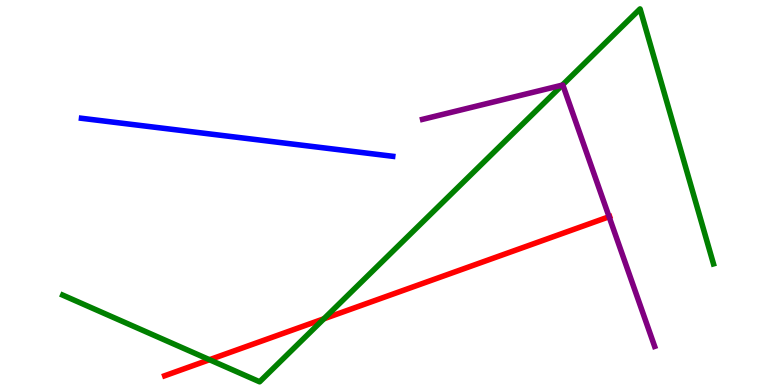[{'lines': ['blue', 'red'], 'intersections': []}, {'lines': ['green', 'red'], 'intersections': [{'x': 2.7, 'y': 0.657}, {'x': 4.18, 'y': 1.72}]}, {'lines': ['purple', 'red'], 'intersections': [{'x': 7.86, 'y': 4.37}]}, {'lines': ['blue', 'green'], 'intersections': []}, {'lines': ['blue', 'purple'], 'intersections': []}, {'lines': ['green', 'purple'], 'intersections': [{'x': 7.26, 'y': 7.79}]}]